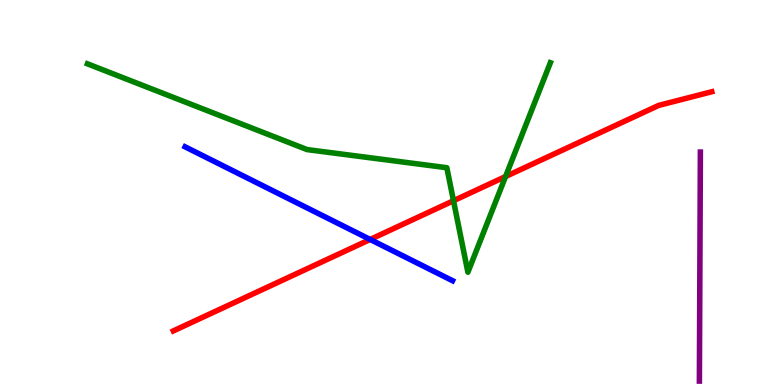[{'lines': ['blue', 'red'], 'intersections': [{'x': 4.78, 'y': 3.78}]}, {'lines': ['green', 'red'], 'intersections': [{'x': 5.85, 'y': 4.79}, {'x': 6.52, 'y': 5.41}]}, {'lines': ['purple', 'red'], 'intersections': []}, {'lines': ['blue', 'green'], 'intersections': []}, {'lines': ['blue', 'purple'], 'intersections': []}, {'lines': ['green', 'purple'], 'intersections': []}]